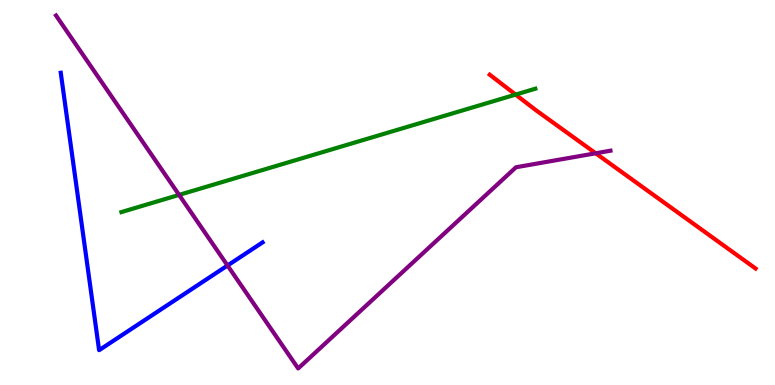[{'lines': ['blue', 'red'], 'intersections': []}, {'lines': ['green', 'red'], 'intersections': [{'x': 6.65, 'y': 7.54}]}, {'lines': ['purple', 'red'], 'intersections': [{'x': 7.69, 'y': 6.02}]}, {'lines': ['blue', 'green'], 'intersections': []}, {'lines': ['blue', 'purple'], 'intersections': [{'x': 2.94, 'y': 3.1}]}, {'lines': ['green', 'purple'], 'intersections': [{'x': 2.31, 'y': 4.94}]}]